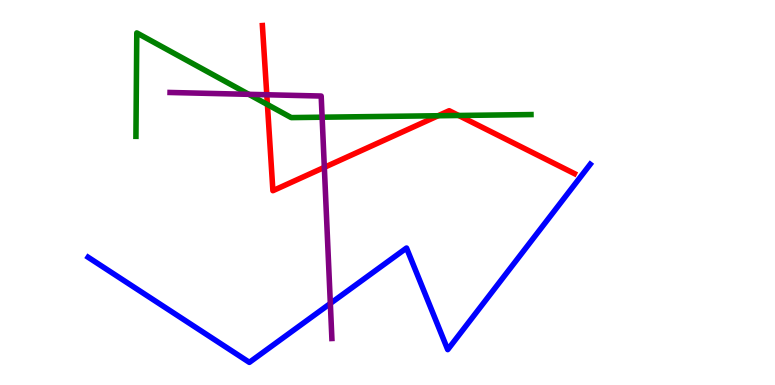[{'lines': ['blue', 'red'], 'intersections': []}, {'lines': ['green', 'red'], 'intersections': [{'x': 3.45, 'y': 7.28}, {'x': 5.65, 'y': 6.99}, {'x': 5.92, 'y': 7.0}]}, {'lines': ['purple', 'red'], 'intersections': [{'x': 3.44, 'y': 7.54}, {'x': 4.18, 'y': 5.65}]}, {'lines': ['blue', 'green'], 'intersections': []}, {'lines': ['blue', 'purple'], 'intersections': [{'x': 4.26, 'y': 2.12}]}, {'lines': ['green', 'purple'], 'intersections': [{'x': 3.21, 'y': 7.55}, {'x': 4.16, 'y': 6.96}]}]